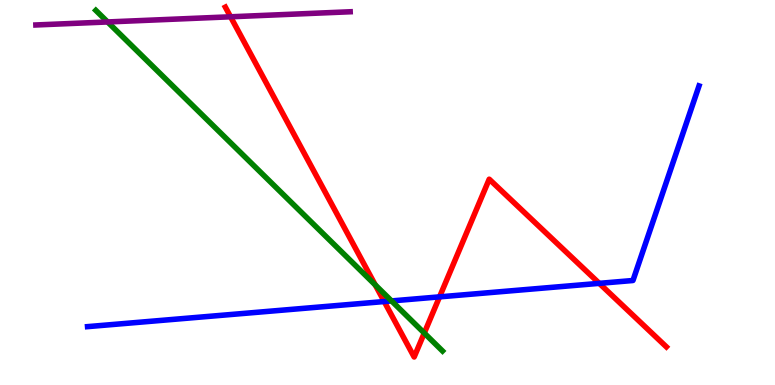[{'lines': ['blue', 'red'], 'intersections': [{'x': 4.96, 'y': 2.17}, {'x': 5.67, 'y': 2.29}, {'x': 7.73, 'y': 2.64}]}, {'lines': ['green', 'red'], 'intersections': [{'x': 4.84, 'y': 2.6}, {'x': 5.47, 'y': 1.35}]}, {'lines': ['purple', 'red'], 'intersections': [{'x': 2.98, 'y': 9.56}]}, {'lines': ['blue', 'green'], 'intersections': [{'x': 5.05, 'y': 2.18}]}, {'lines': ['blue', 'purple'], 'intersections': []}, {'lines': ['green', 'purple'], 'intersections': [{'x': 1.39, 'y': 9.43}]}]